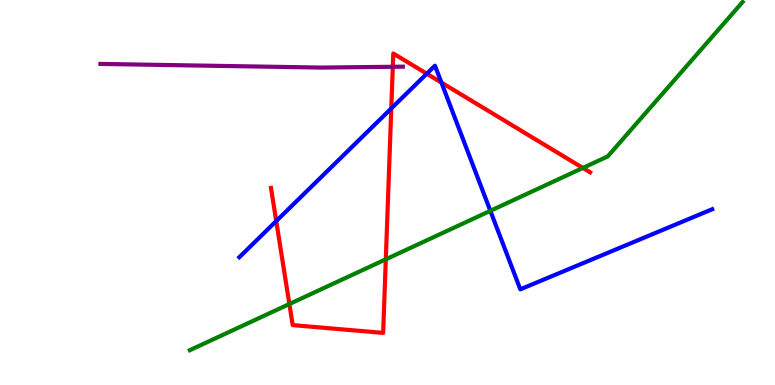[{'lines': ['blue', 'red'], 'intersections': [{'x': 3.56, 'y': 4.26}, {'x': 5.05, 'y': 7.18}, {'x': 5.51, 'y': 8.09}, {'x': 5.7, 'y': 7.86}]}, {'lines': ['green', 'red'], 'intersections': [{'x': 3.73, 'y': 2.1}, {'x': 4.98, 'y': 3.26}, {'x': 7.52, 'y': 5.64}]}, {'lines': ['purple', 'red'], 'intersections': [{'x': 5.07, 'y': 8.27}]}, {'lines': ['blue', 'green'], 'intersections': [{'x': 6.33, 'y': 4.52}]}, {'lines': ['blue', 'purple'], 'intersections': []}, {'lines': ['green', 'purple'], 'intersections': []}]